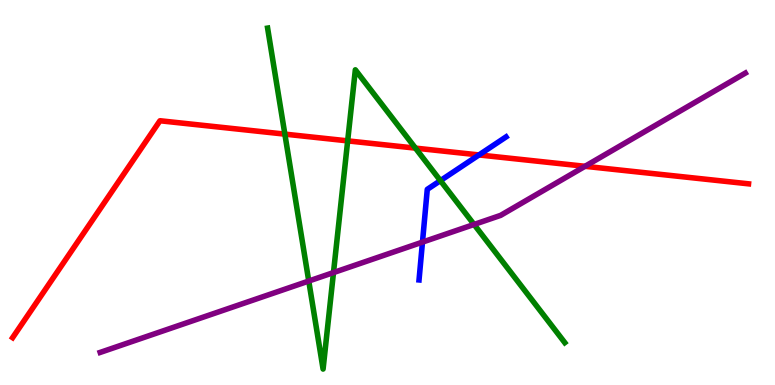[{'lines': ['blue', 'red'], 'intersections': [{'x': 6.18, 'y': 5.98}]}, {'lines': ['green', 'red'], 'intersections': [{'x': 3.68, 'y': 6.52}, {'x': 4.49, 'y': 6.34}, {'x': 5.36, 'y': 6.15}]}, {'lines': ['purple', 'red'], 'intersections': [{'x': 7.55, 'y': 5.68}]}, {'lines': ['blue', 'green'], 'intersections': [{'x': 5.68, 'y': 5.31}]}, {'lines': ['blue', 'purple'], 'intersections': [{'x': 5.45, 'y': 3.71}]}, {'lines': ['green', 'purple'], 'intersections': [{'x': 3.98, 'y': 2.7}, {'x': 4.3, 'y': 2.92}, {'x': 6.12, 'y': 4.17}]}]